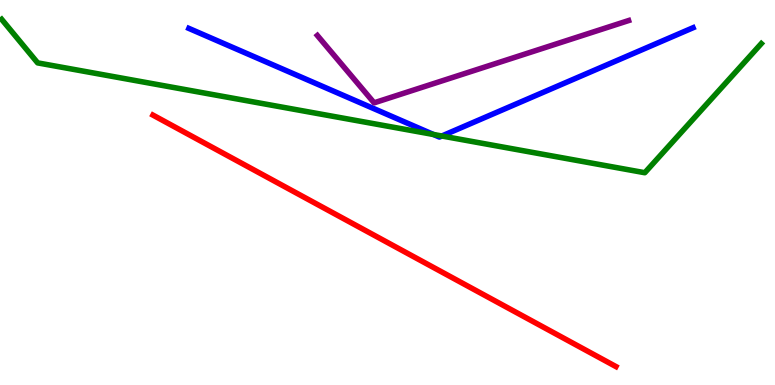[{'lines': ['blue', 'red'], 'intersections': []}, {'lines': ['green', 'red'], 'intersections': []}, {'lines': ['purple', 'red'], 'intersections': []}, {'lines': ['blue', 'green'], 'intersections': [{'x': 5.59, 'y': 6.51}, {'x': 5.7, 'y': 6.47}]}, {'lines': ['blue', 'purple'], 'intersections': []}, {'lines': ['green', 'purple'], 'intersections': []}]